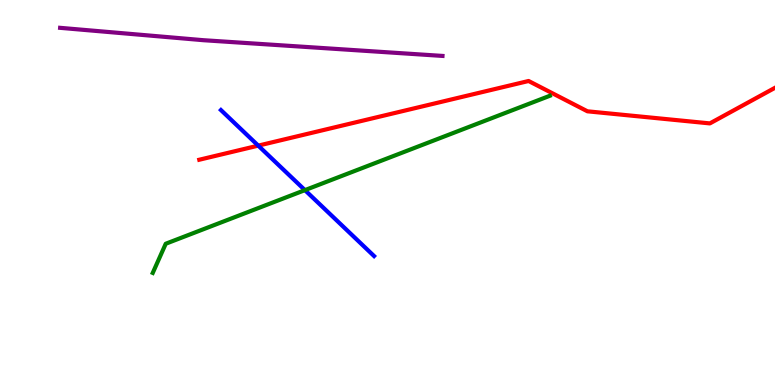[{'lines': ['blue', 'red'], 'intersections': [{'x': 3.33, 'y': 6.22}]}, {'lines': ['green', 'red'], 'intersections': []}, {'lines': ['purple', 'red'], 'intersections': []}, {'lines': ['blue', 'green'], 'intersections': [{'x': 3.93, 'y': 5.06}]}, {'lines': ['blue', 'purple'], 'intersections': []}, {'lines': ['green', 'purple'], 'intersections': []}]